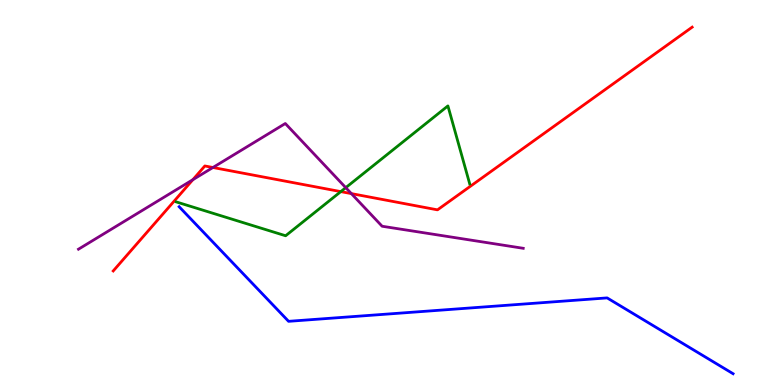[{'lines': ['blue', 'red'], 'intersections': []}, {'lines': ['green', 'red'], 'intersections': [{'x': 4.4, 'y': 5.02}]}, {'lines': ['purple', 'red'], 'intersections': [{'x': 2.49, 'y': 5.33}, {'x': 2.75, 'y': 5.65}, {'x': 4.53, 'y': 4.97}]}, {'lines': ['blue', 'green'], 'intersections': []}, {'lines': ['blue', 'purple'], 'intersections': []}, {'lines': ['green', 'purple'], 'intersections': [{'x': 4.46, 'y': 5.13}]}]